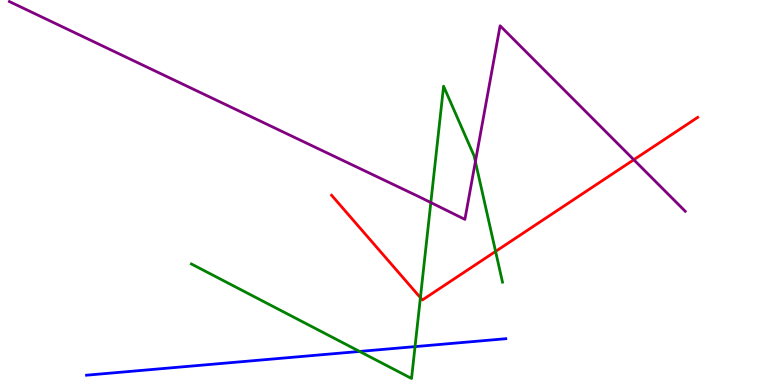[{'lines': ['blue', 'red'], 'intersections': []}, {'lines': ['green', 'red'], 'intersections': [{'x': 5.42, 'y': 2.27}, {'x': 6.39, 'y': 3.47}]}, {'lines': ['purple', 'red'], 'intersections': [{'x': 8.18, 'y': 5.85}]}, {'lines': ['blue', 'green'], 'intersections': [{'x': 4.64, 'y': 0.872}, {'x': 5.36, 'y': 0.997}]}, {'lines': ['blue', 'purple'], 'intersections': []}, {'lines': ['green', 'purple'], 'intersections': [{'x': 5.56, 'y': 4.74}, {'x': 6.13, 'y': 5.8}]}]